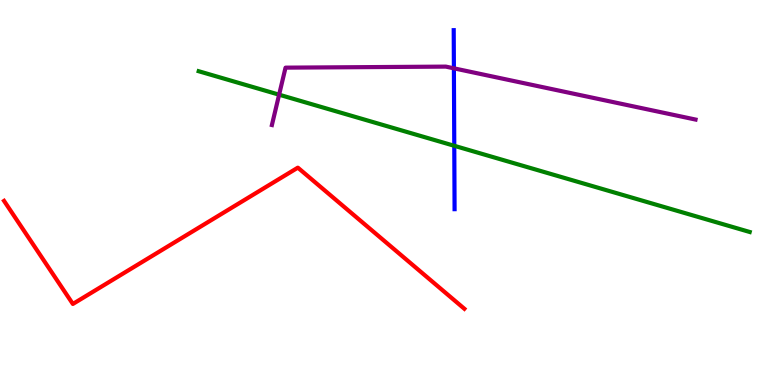[{'lines': ['blue', 'red'], 'intersections': []}, {'lines': ['green', 'red'], 'intersections': []}, {'lines': ['purple', 'red'], 'intersections': []}, {'lines': ['blue', 'green'], 'intersections': [{'x': 5.86, 'y': 6.21}]}, {'lines': ['blue', 'purple'], 'intersections': [{'x': 5.86, 'y': 8.23}]}, {'lines': ['green', 'purple'], 'intersections': [{'x': 3.6, 'y': 7.54}]}]